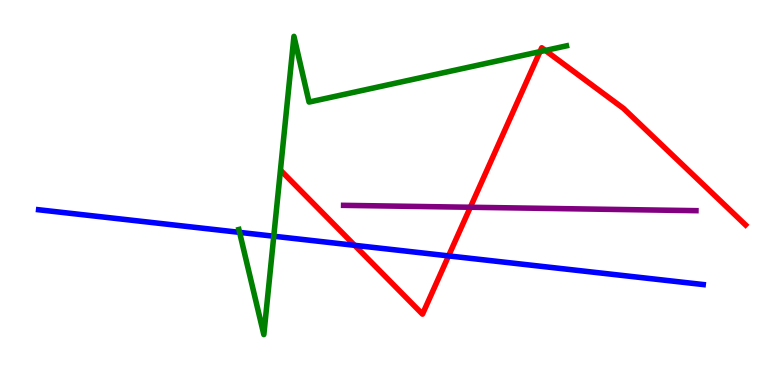[{'lines': ['blue', 'red'], 'intersections': [{'x': 4.58, 'y': 3.63}, {'x': 5.79, 'y': 3.35}]}, {'lines': ['green', 'red'], 'intersections': [{'x': 6.97, 'y': 8.66}, {'x': 7.04, 'y': 8.69}]}, {'lines': ['purple', 'red'], 'intersections': [{'x': 6.07, 'y': 4.62}]}, {'lines': ['blue', 'green'], 'intersections': [{'x': 3.09, 'y': 3.96}, {'x': 3.53, 'y': 3.86}]}, {'lines': ['blue', 'purple'], 'intersections': []}, {'lines': ['green', 'purple'], 'intersections': []}]